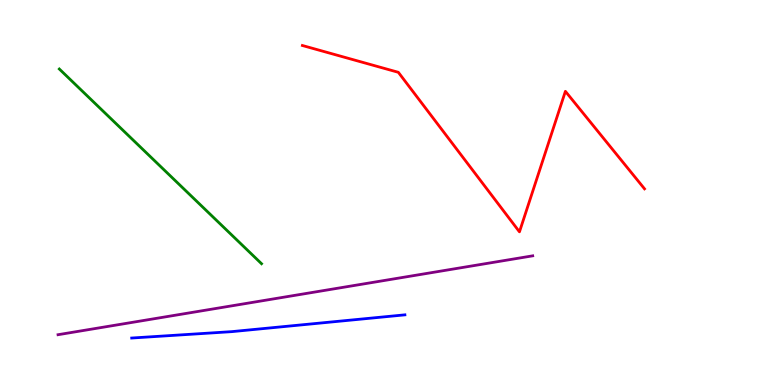[{'lines': ['blue', 'red'], 'intersections': []}, {'lines': ['green', 'red'], 'intersections': []}, {'lines': ['purple', 'red'], 'intersections': []}, {'lines': ['blue', 'green'], 'intersections': []}, {'lines': ['blue', 'purple'], 'intersections': []}, {'lines': ['green', 'purple'], 'intersections': []}]